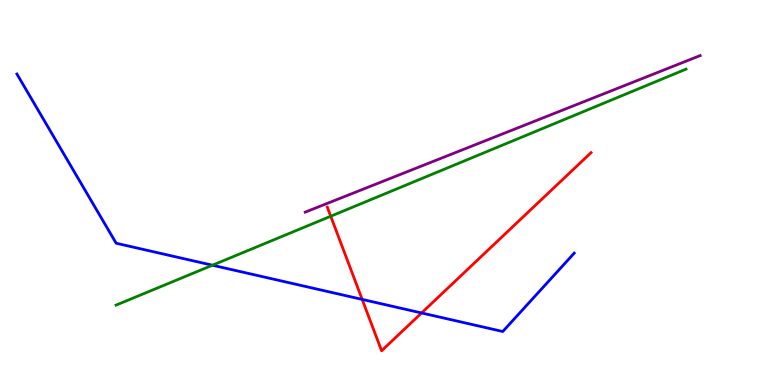[{'lines': ['blue', 'red'], 'intersections': [{'x': 4.67, 'y': 2.22}, {'x': 5.44, 'y': 1.87}]}, {'lines': ['green', 'red'], 'intersections': [{'x': 4.27, 'y': 4.38}]}, {'lines': ['purple', 'red'], 'intersections': []}, {'lines': ['blue', 'green'], 'intersections': [{'x': 2.74, 'y': 3.11}]}, {'lines': ['blue', 'purple'], 'intersections': []}, {'lines': ['green', 'purple'], 'intersections': []}]